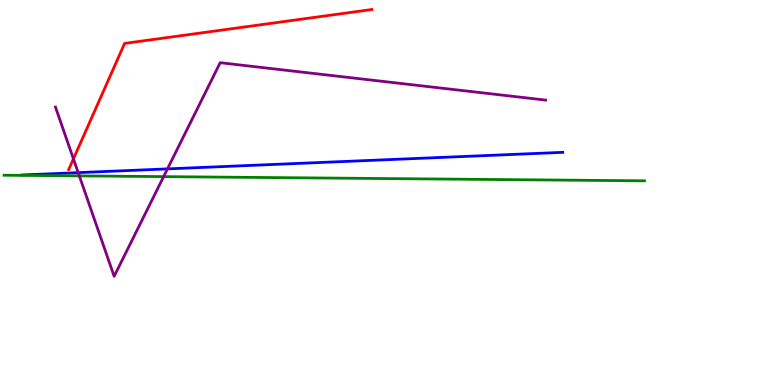[{'lines': ['blue', 'red'], 'intersections': []}, {'lines': ['green', 'red'], 'intersections': []}, {'lines': ['purple', 'red'], 'intersections': [{'x': 0.947, 'y': 5.87}]}, {'lines': ['blue', 'green'], 'intersections': []}, {'lines': ['blue', 'purple'], 'intersections': [{'x': 1.01, 'y': 5.52}, {'x': 2.16, 'y': 5.61}]}, {'lines': ['green', 'purple'], 'intersections': [{'x': 1.02, 'y': 5.43}, {'x': 2.11, 'y': 5.41}]}]